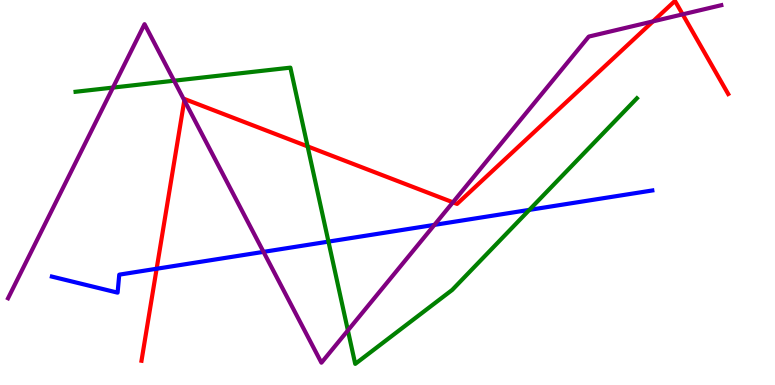[{'lines': ['blue', 'red'], 'intersections': [{'x': 2.02, 'y': 3.02}]}, {'lines': ['green', 'red'], 'intersections': [{'x': 3.97, 'y': 6.2}]}, {'lines': ['purple', 'red'], 'intersections': [{'x': 2.38, 'y': 7.39}, {'x': 5.84, 'y': 4.75}, {'x': 8.43, 'y': 9.44}, {'x': 8.81, 'y': 9.63}]}, {'lines': ['blue', 'green'], 'intersections': [{'x': 4.24, 'y': 3.72}, {'x': 6.83, 'y': 4.55}]}, {'lines': ['blue', 'purple'], 'intersections': [{'x': 3.4, 'y': 3.46}, {'x': 5.61, 'y': 4.16}]}, {'lines': ['green', 'purple'], 'intersections': [{'x': 1.46, 'y': 7.73}, {'x': 2.25, 'y': 7.9}, {'x': 4.49, 'y': 1.42}]}]